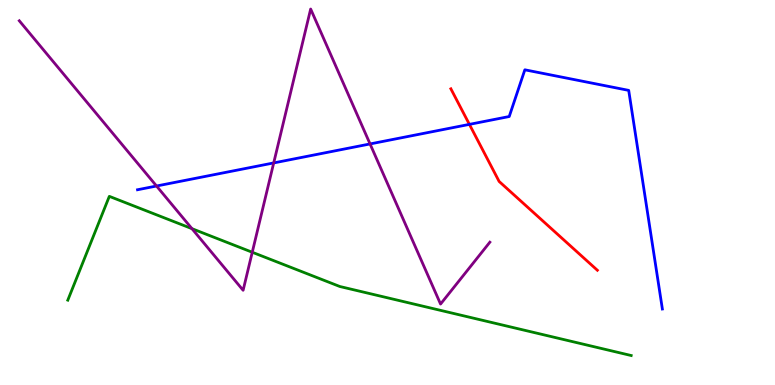[{'lines': ['blue', 'red'], 'intersections': [{'x': 6.06, 'y': 6.77}]}, {'lines': ['green', 'red'], 'intersections': []}, {'lines': ['purple', 'red'], 'intersections': []}, {'lines': ['blue', 'green'], 'intersections': []}, {'lines': ['blue', 'purple'], 'intersections': [{'x': 2.02, 'y': 5.17}, {'x': 3.53, 'y': 5.77}, {'x': 4.77, 'y': 6.26}]}, {'lines': ['green', 'purple'], 'intersections': [{'x': 2.48, 'y': 4.06}, {'x': 3.25, 'y': 3.45}]}]